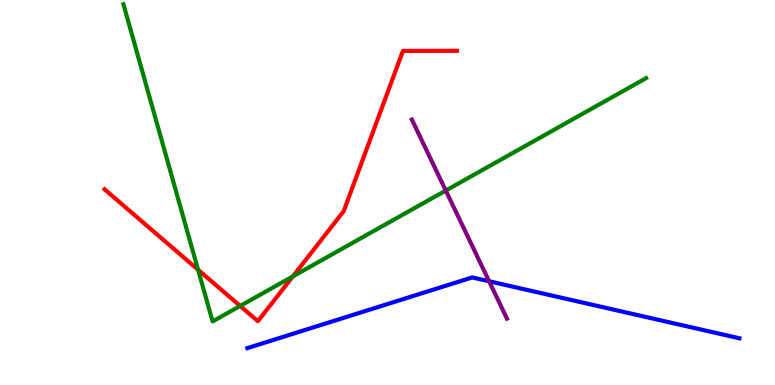[{'lines': ['blue', 'red'], 'intersections': []}, {'lines': ['green', 'red'], 'intersections': [{'x': 2.56, 'y': 2.99}, {'x': 3.1, 'y': 2.05}, {'x': 3.78, 'y': 2.82}]}, {'lines': ['purple', 'red'], 'intersections': []}, {'lines': ['blue', 'green'], 'intersections': []}, {'lines': ['blue', 'purple'], 'intersections': [{'x': 6.31, 'y': 2.69}]}, {'lines': ['green', 'purple'], 'intersections': [{'x': 5.75, 'y': 5.05}]}]